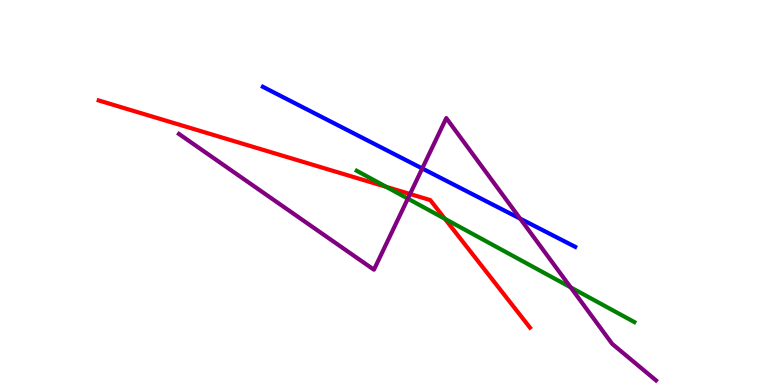[{'lines': ['blue', 'red'], 'intersections': []}, {'lines': ['green', 'red'], 'intersections': [{'x': 4.98, 'y': 5.15}, {'x': 5.74, 'y': 4.32}]}, {'lines': ['purple', 'red'], 'intersections': [{'x': 5.29, 'y': 4.96}]}, {'lines': ['blue', 'green'], 'intersections': []}, {'lines': ['blue', 'purple'], 'intersections': [{'x': 5.45, 'y': 5.62}, {'x': 6.71, 'y': 4.32}]}, {'lines': ['green', 'purple'], 'intersections': [{'x': 5.26, 'y': 4.84}, {'x': 7.36, 'y': 2.54}]}]